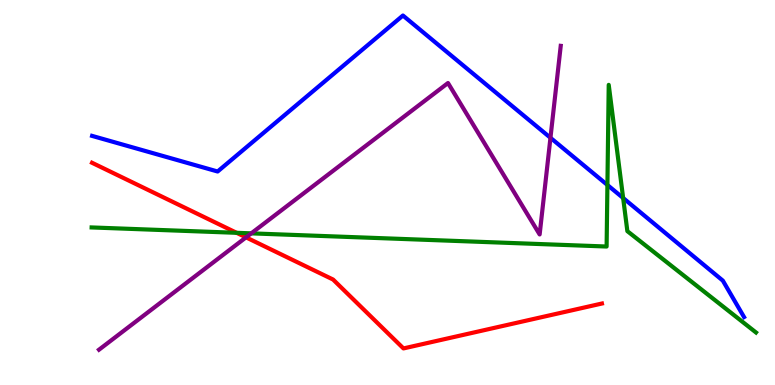[{'lines': ['blue', 'red'], 'intersections': []}, {'lines': ['green', 'red'], 'intersections': [{'x': 3.05, 'y': 3.95}]}, {'lines': ['purple', 'red'], 'intersections': [{'x': 3.17, 'y': 3.83}]}, {'lines': ['blue', 'green'], 'intersections': [{'x': 7.84, 'y': 5.2}, {'x': 8.04, 'y': 4.86}]}, {'lines': ['blue', 'purple'], 'intersections': [{'x': 7.1, 'y': 6.42}]}, {'lines': ['green', 'purple'], 'intersections': [{'x': 3.24, 'y': 3.94}]}]